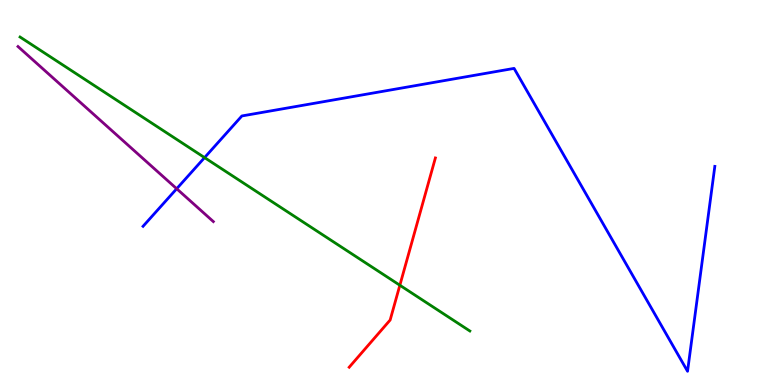[{'lines': ['blue', 'red'], 'intersections': []}, {'lines': ['green', 'red'], 'intersections': [{'x': 5.16, 'y': 2.59}]}, {'lines': ['purple', 'red'], 'intersections': []}, {'lines': ['blue', 'green'], 'intersections': [{'x': 2.64, 'y': 5.91}]}, {'lines': ['blue', 'purple'], 'intersections': [{'x': 2.28, 'y': 5.1}]}, {'lines': ['green', 'purple'], 'intersections': []}]